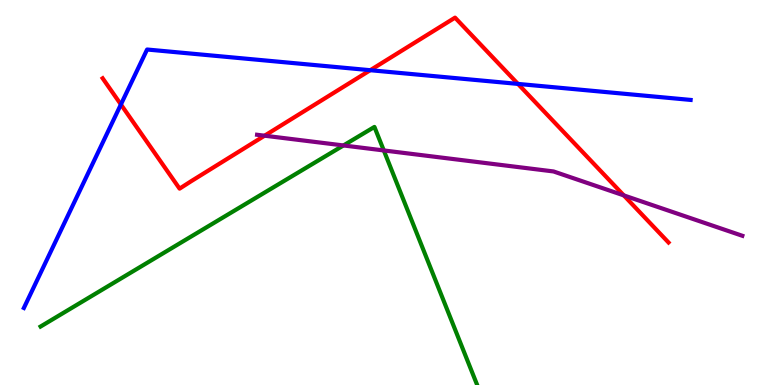[{'lines': ['blue', 'red'], 'intersections': [{'x': 1.56, 'y': 7.29}, {'x': 4.78, 'y': 8.18}, {'x': 6.68, 'y': 7.82}]}, {'lines': ['green', 'red'], 'intersections': []}, {'lines': ['purple', 'red'], 'intersections': [{'x': 3.41, 'y': 6.48}, {'x': 8.05, 'y': 4.92}]}, {'lines': ['blue', 'green'], 'intersections': []}, {'lines': ['blue', 'purple'], 'intersections': []}, {'lines': ['green', 'purple'], 'intersections': [{'x': 4.43, 'y': 6.22}, {'x': 4.95, 'y': 6.09}]}]